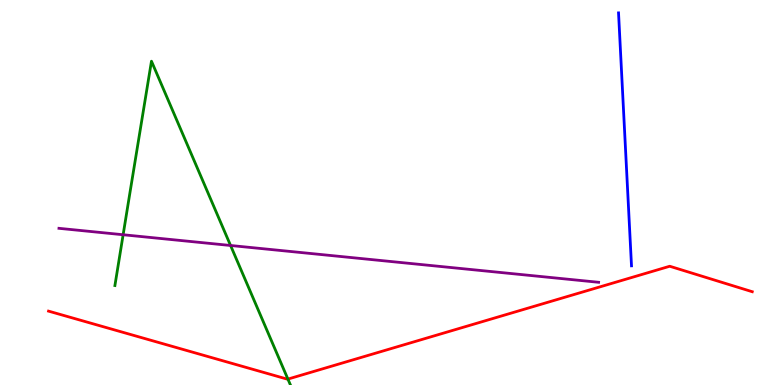[{'lines': ['blue', 'red'], 'intersections': []}, {'lines': ['green', 'red'], 'intersections': [{'x': 3.71, 'y': 0.153}]}, {'lines': ['purple', 'red'], 'intersections': []}, {'lines': ['blue', 'green'], 'intersections': []}, {'lines': ['blue', 'purple'], 'intersections': []}, {'lines': ['green', 'purple'], 'intersections': [{'x': 1.59, 'y': 3.9}, {'x': 2.98, 'y': 3.62}]}]